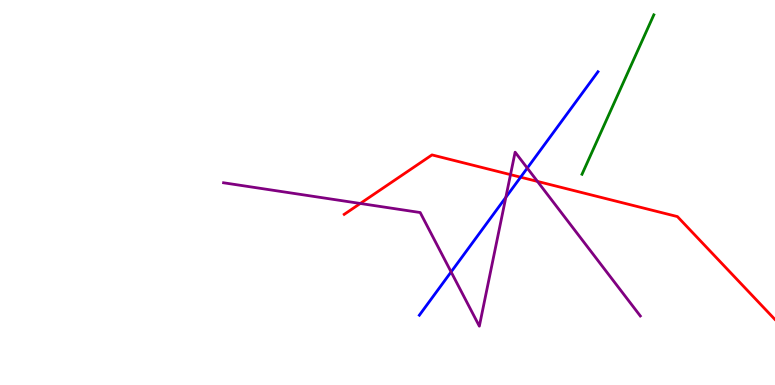[{'lines': ['blue', 'red'], 'intersections': [{'x': 6.72, 'y': 5.4}]}, {'lines': ['green', 'red'], 'intersections': []}, {'lines': ['purple', 'red'], 'intersections': [{'x': 4.65, 'y': 4.72}, {'x': 6.59, 'y': 5.46}, {'x': 6.94, 'y': 5.29}]}, {'lines': ['blue', 'green'], 'intersections': []}, {'lines': ['blue', 'purple'], 'intersections': [{'x': 5.82, 'y': 2.94}, {'x': 6.53, 'y': 4.87}, {'x': 6.8, 'y': 5.63}]}, {'lines': ['green', 'purple'], 'intersections': []}]